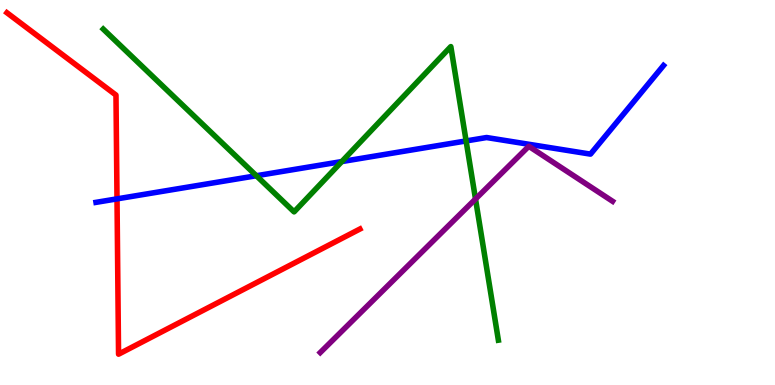[{'lines': ['blue', 'red'], 'intersections': [{'x': 1.51, 'y': 4.83}]}, {'lines': ['green', 'red'], 'intersections': []}, {'lines': ['purple', 'red'], 'intersections': []}, {'lines': ['blue', 'green'], 'intersections': [{'x': 3.31, 'y': 5.44}, {'x': 4.41, 'y': 5.8}, {'x': 6.01, 'y': 6.34}]}, {'lines': ['blue', 'purple'], 'intersections': []}, {'lines': ['green', 'purple'], 'intersections': [{'x': 6.14, 'y': 4.83}]}]